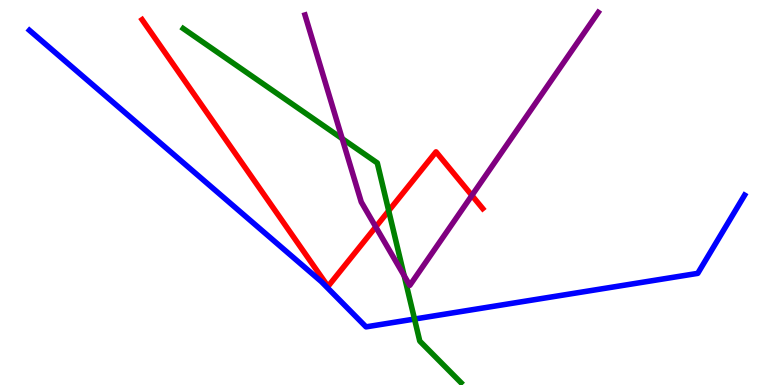[{'lines': ['blue', 'red'], 'intersections': []}, {'lines': ['green', 'red'], 'intersections': [{'x': 5.02, 'y': 4.52}]}, {'lines': ['purple', 'red'], 'intersections': [{'x': 4.85, 'y': 4.11}, {'x': 6.09, 'y': 4.92}]}, {'lines': ['blue', 'green'], 'intersections': [{'x': 5.35, 'y': 1.71}]}, {'lines': ['blue', 'purple'], 'intersections': []}, {'lines': ['green', 'purple'], 'intersections': [{'x': 4.42, 'y': 6.4}, {'x': 5.22, 'y': 2.84}]}]